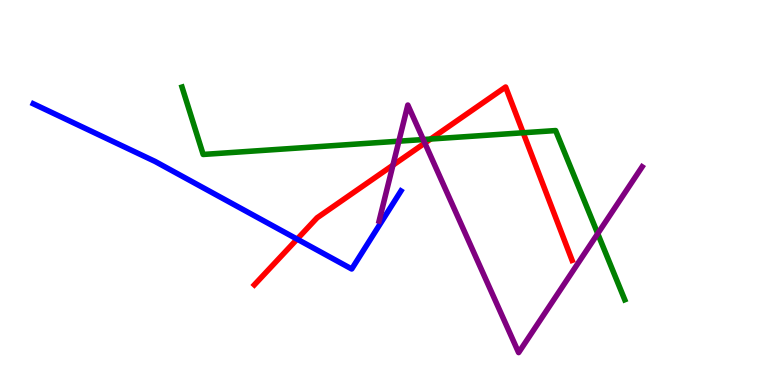[{'lines': ['blue', 'red'], 'intersections': [{'x': 3.83, 'y': 3.79}]}, {'lines': ['green', 'red'], 'intersections': [{'x': 5.56, 'y': 6.39}, {'x': 6.75, 'y': 6.55}]}, {'lines': ['purple', 'red'], 'intersections': [{'x': 5.07, 'y': 5.71}, {'x': 5.48, 'y': 6.28}]}, {'lines': ['blue', 'green'], 'intersections': []}, {'lines': ['blue', 'purple'], 'intersections': []}, {'lines': ['green', 'purple'], 'intersections': [{'x': 5.15, 'y': 6.33}, {'x': 5.46, 'y': 6.38}, {'x': 7.71, 'y': 3.93}]}]